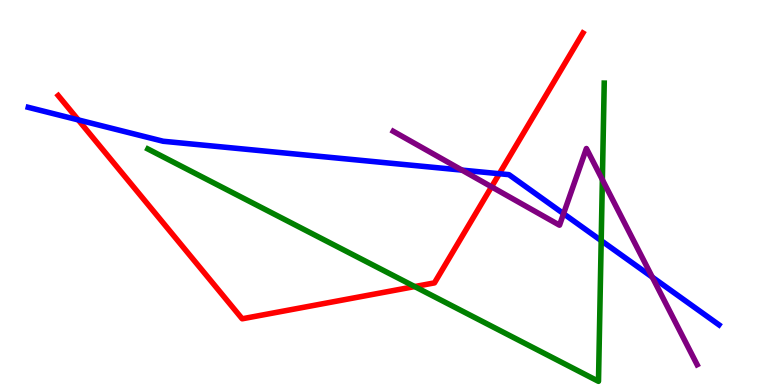[{'lines': ['blue', 'red'], 'intersections': [{'x': 1.01, 'y': 6.89}, {'x': 6.44, 'y': 5.49}]}, {'lines': ['green', 'red'], 'intersections': [{'x': 5.35, 'y': 2.56}]}, {'lines': ['purple', 'red'], 'intersections': [{'x': 6.34, 'y': 5.15}]}, {'lines': ['blue', 'green'], 'intersections': [{'x': 7.76, 'y': 3.75}]}, {'lines': ['blue', 'purple'], 'intersections': [{'x': 5.96, 'y': 5.58}, {'x': 7.27, 'y': 4.45}, {'x': 8.42, 'y': 2.8}]}, {'lines': ['green', 'purple'], 'intersections': [{'x': 7.77, 'y': 5.33}]}]